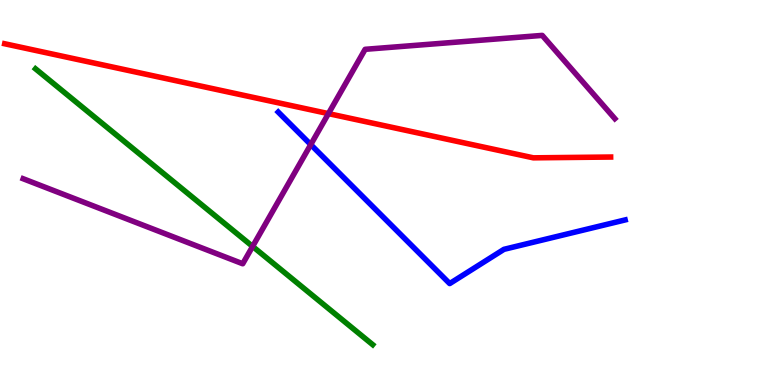[{'lines': ['blue', 'red'], 'intersections': []}, {'lines': ['green', 'red'], 'intersections': []}, {'lines': ['purple', 'red'], 'intersections': [{'x': 4.24, 'y': 7.05}]}, {'lines': ['blue', 'green'], 'intersections': []}, {'lines': ['blue', 'purple'], 'intersections': [{'x': 4.01, 'y': 6.24}]}, {'lines': ['green', 'purple'], 'intersections': [{'x': 3.26, 'y': 3.6}]}]